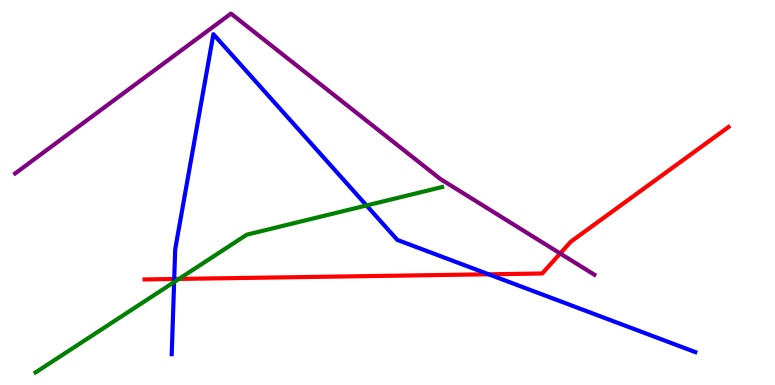[{'lines': ['blue', 'red'], 'intersections': [{'x': 2.25, 'y': 2.75}, {'x': 6.31, 'y': 2.88}]}, {'lines': ['green', 'red'], 'intersections': [{'x': 2.31, 'y': 2.76}]}, {'lines': ['purple', 'red'], 'intersections': [{'x': 7.23, 'y': 3.42}]}, {'lines': ['blue', 'green'], 'intersections': [{'x': 2.25, 'y': 2.67}, {'x': 4.73, 'y': 4.66}]}, {'lines': ['blue', 'purple'], 'intersections': []}, {'lines': ['green', 'purple'], 'intersections': []}]